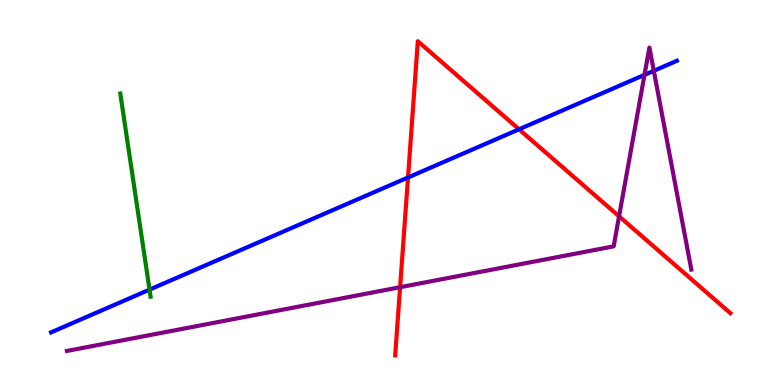[{'lines': ['blue', 'red'], 'intersections': [{'x': 5.26, 'y': 5.39}, {'x': 6.7, 'y': 6.64}]}, {'lines': ['green', 'red'], 'intersections': []}, {'lines': ['purple', 'red'], 'intersections': [{'x': 5.16, 'y': 2.54}, {'x': 7.99, 'y': 4.38}]}, {'lines': ['blue', 'green'], 'intersections': [{'x': 1.93, 'y': 2.48}]}, {'lines': ['blue', 'purple'], 'intersections': [{'x': 8.32, 'y': 8.06}, {'x': 8.44, 'y': 8.16}]}, {'lines': ['green', 'purple'], 'intersections': []}]